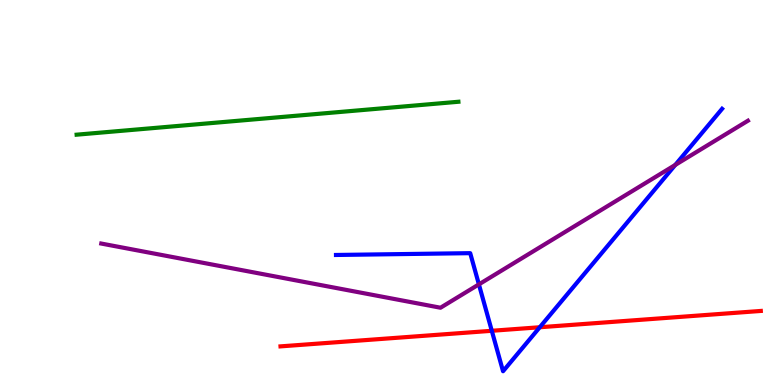[{'lines': ['blue', 'red'], 'intersections': [{'x': 6.35, 'y': 1.41}, {'x': 6.96, 'y': 1.5}]}, {'lines': ['green', 'red'], 'intersections': []}, {'lines': ['purple', 'red'], 'intersections': []}, {'lines': ['blue', 'green'], 'intersections': []}, {'lines': ['blue', 'purple'], 'intersections': [{'x': 6.18, 'y': 2.61}, {'x': 8.71, 'y': 5.72}]}, {'lines': ['green', 'purple'], 'intersections': []}]